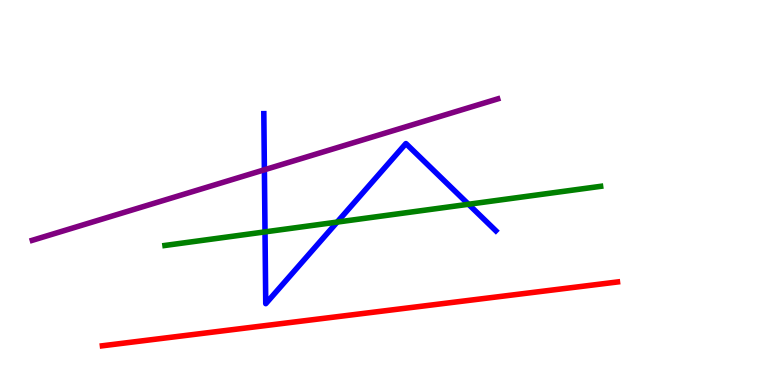[{'lines': ['blue', 'red'], 'intersections': []}, {'lines': ['green', 'red'], 'intersections': []}, {'lines': ['purple', 'red'], 'intersections': []}, {'lines': ['blue', 'green'], 'intersections': [{'x': 3.42, 'y': 3.98}, {'x': 4.35, 'y': 4.23}, {'x': 6.05, 'y': 4.69}]}, {'lines': ['blue', 'purple'], 'intersections': [{'x': 3.41, 'y': 5.59}]}, {'lines': ['green', 'purple'], 'intersections': []}]